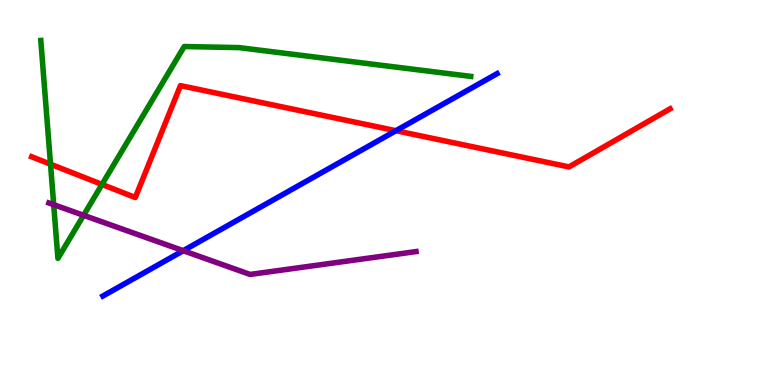[{'lines': ['blue', 'red'], 'intersections': [{'x': 5.11, 'y': 6.6}]}, {'lines': ['green', 'red'], 'intersections': [{'x': 0.652, 'y': 5.74}, {'x': 1.32, 'y': 5.21}]}, {'lines': ['purple', 'red'], 'intersections': []}, {'lines': ['blue', 'green'], 'intersections': []}, {'lines': ['blue', 'purple'], 'intersections': [{'x': 2.36, 'y': 3.49}]}, {'lines': ['green', 'purple'], 'intersections': [{'x': 0.693, 'y': 4.68}, {'x': 1.08, 'y': 4.41}]}]